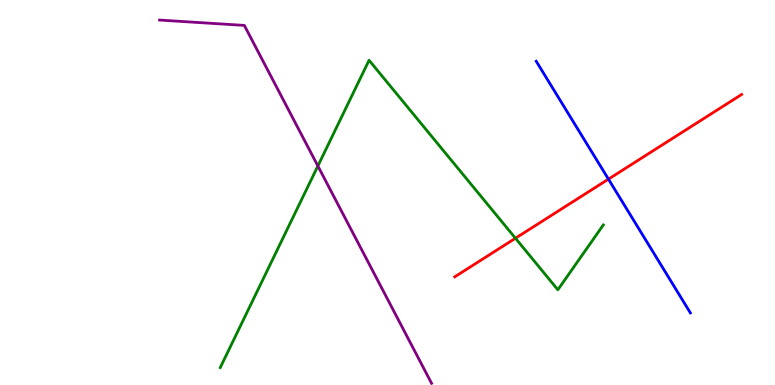[{'lines': ['blue', 'red'], 'intersections': [{'x': 7.85, 'y': 5.35}]}, {'lines': ['green', 'red'], 'intersections': [{'x': 6.65, 'y': 3.81}]}, {'lines': ['purple', 'red'], 'intersections': []}, {'lines': ['blue', 'green'], 'intersections': []}, {'lines': ['blue', 'purple'], 'intersections': []}, {'lines': ['green', 'purple'], 'intersections': [{'x': 4.1, 'y': 5.69}]}]